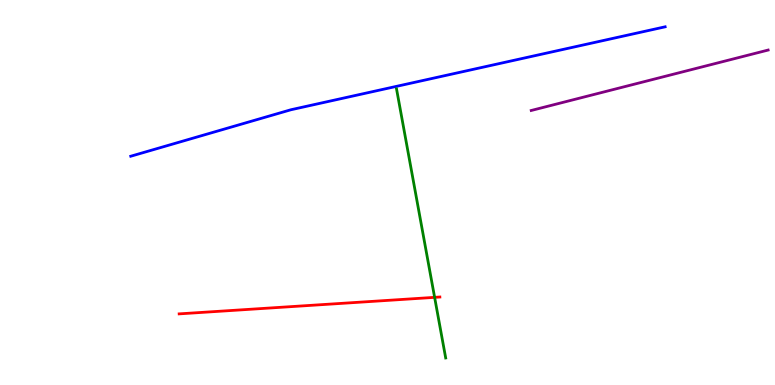[{'lines': ['blue', 'red'], 'intersections': []}, {'lines': ['green', 'red'], 'intersections': [{'x': 5.61, 'y': 2.28}]}, {'lines': ['purple', 'red'], 'intersections': []}, {'lines': ['blue', 'green'], 'intersections': []}, {'lines': ['blue', 'purple'], 'intersections': []}, {'lines': ['green', 'purple'], 'intersections': []}]